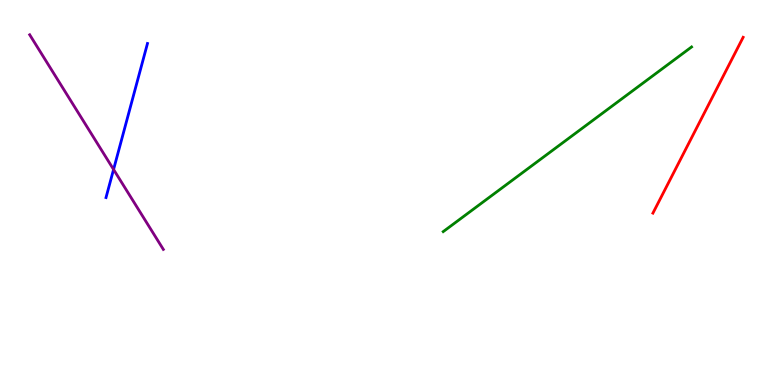[{'lines': ['blue', 'red'], 'intersections': []}, {'lines': ['green', 'red'], 'intersections': []}, {'lines': ['purple', 'red'], 'intersections': []}, {'lines': ['blue', 'green'], 'intersections': []}, {'lines': ['blue', 'purple'], 'intersections': [{'x': 1.47, 'y': 5.6}]}, {'lines': ['green', 'purple'], 'intersections': []}]